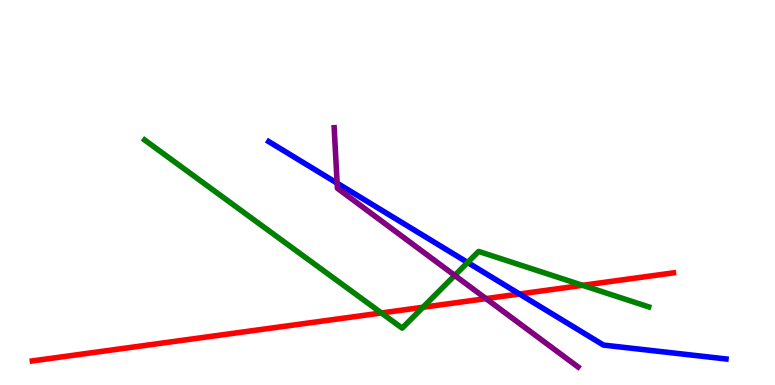[{'lines': ['blue', 'red'], 'intersections': [{'x': 6.7, 'y': 2.36}]}, {'lines': ['green', 'red'], 'intersections': [{'x': 4.92, 'y': 1.87}, {'x': 5.46, 'y': 2.02}, {'x': 7.52, 'y': 2.59}]}, {'lines': ['purple', 'red'], 'intersections': [{'x': 6.27, 'y': 2.24}]}, {'lines': ['blue', 'green'], 'intersections': [{'x': 6.03, 'y': 3.18}]}, {'lines': ['blue', 'purple'], 'intersections': [{'x': 4.35, 'y': 5.24}]}, {'lines': ['green', 'purple'], 'intersections': [{'x': 5.87, 'y': 2.85}]}]